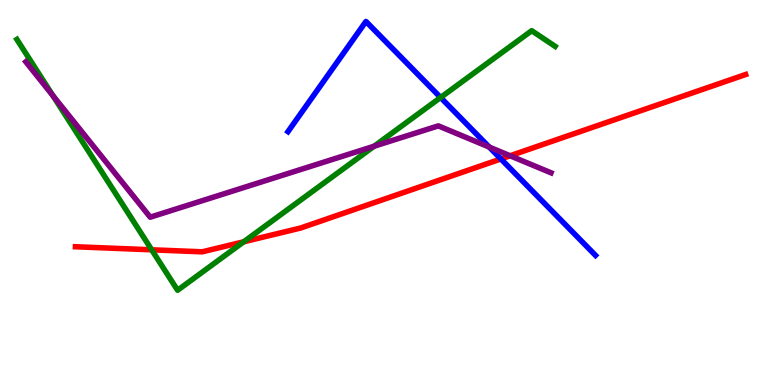[{'lines': ['blue', 'red'], 'intersections': [{'x': 6.46, 'y': 5.87}]}, {'lines': ['green', 'red'], 'intersections': [{'x': 1.96, 'y': 3.51}, {'x': 3.14, 'y': 3.72}]}, {'lines': ['purple', 'red'], 'intersections': [{'x': 6.58, 'y': 5.95}]}, {'lines': ['blue', 'green'], 'intersections': [{'x': 5.68, 'y': 7.47}]}, {'lines': ['blue', 'purple'], 'intersections': [{'x': 6.31, 'y': 6.18}]}, {'lines': ['green', 'purple'], 'intersections': [{'x': 0.682, 'y': 7.52}, {'x': 4.83, 'y': 6.2}]}]